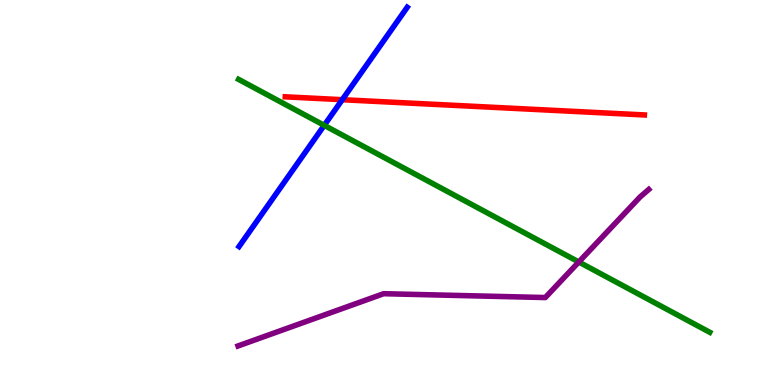[{'lines': ['blue', 'red'], 'intersections': [{'x': 4.42, 'y': 7.41}]}, {'lines': ['green', 'red'], 'intersections': []}, {'lines': ['purple', 'red'], 'intersections': []}, {'lines': ['blue', 'green'], 'intersections': [{'x': 4.18, 'y': 6.74}]}, {'lines': ['blue', 'purple'], 'intersections': []}, {'lines': ['green', 'purple'], 'intersections': [{'x': 7.47, 'y': 3.2}]}]